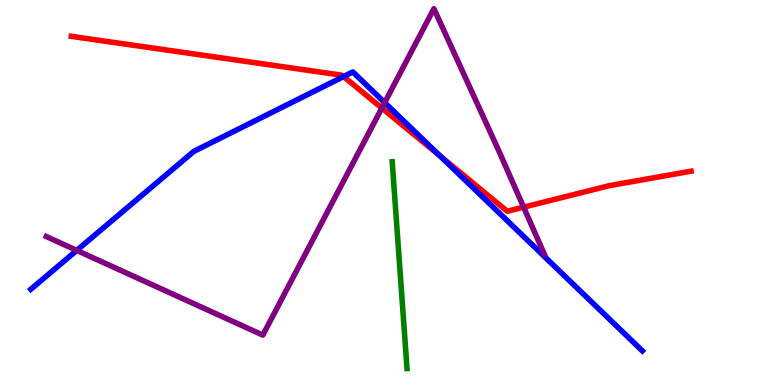[{'lines': ['blue', 'red'], 'intersections': [{'x': 4.43, 'y': 8.01}, {'x': 5.68, 'y': 5.95}]}, {'lines': ['green', 'red'], 'intersections': []}, {'lines': ['purple', 'red'], 'intersections': [{'x': 4.93, 'y': 7.19}, {'x': 6.76, 'y': 4.62}]}, {'lines': ['blue', 'green'], 'intersections': []}, {'lines': ['blue', 'purple'], 'intersections': [{'x': 0.99, 'y': 3.5}, {'x': 4.96, 'y': 7.33}]}, {'lines': ['green', 'purple'], 'intersections': []}]